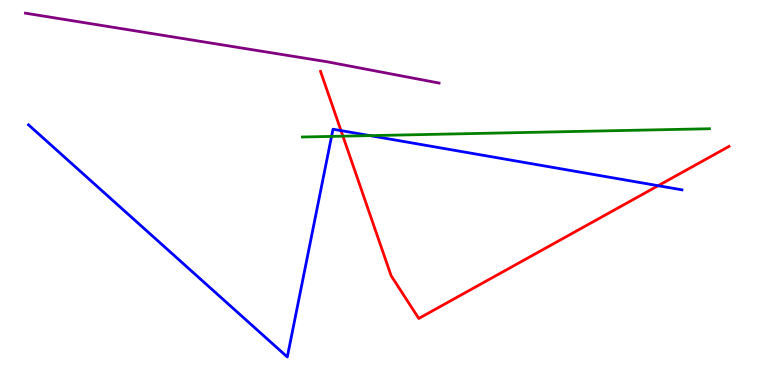[{'lines': ['blue', 'red'], 'intersections': [{'x': 4.4, 'y': 6.61}, {'x': 8.49, 'y': 5.18}]}, {'lines': ['green', 'red'], 'intersections': [{'x': 4.42, 'y': 6.46}]}, {'lines': ['purple', 'red'], 'intersections': []}, {'lines': ['blue', 'green'], 'intersections': [{'x': 4.28, 'y': 6.46}, {'x': 4.77, 'y': 6.48}]}, {'lines': ['blue', 'purple'], 'intersections': []}, {'lines': ['green', 'purple'], 'intersections': []}]